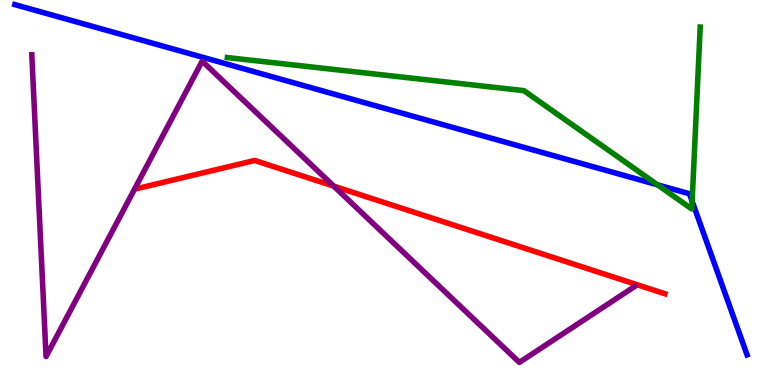[{'lines': ['blue', 'red'], 'intersections': []}, {'lines': ['green', 'red'], 'intersections': []}, {'lines': ['purple', 'red'], 'intersections': [{'x': 4.31, 'y': 5.17}]}, {'lines': ['blue', 'green'], 'intersections': [{'x': 8.48, 'y': 5.2}, {'x': 8.93, 'y': 4.77}]}, {'lines': ['blue', 'purple'], 'intersections': []}, {'lines': ['green', 'purple'], 'intersections': []}]